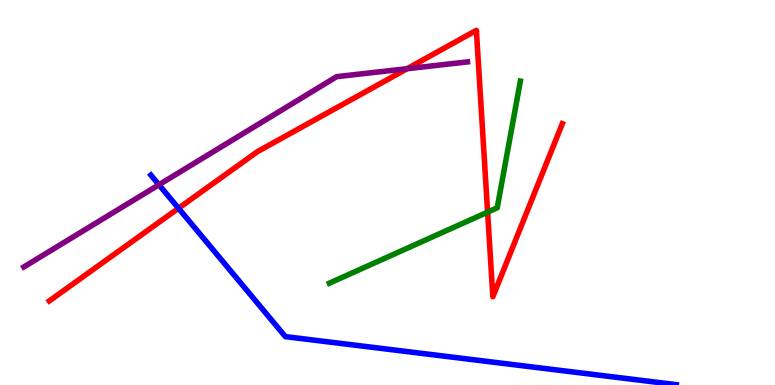[{'lines': ['blue', 'red'], 'intersections': [{'x': 2.3, 'y': 4.59}]}, {'lines': ['green', 'red'], 'intersections': [{'x': 6.29, 'y': 4.49}]}, {'lines': ['purple', 'red'], 'intersections': [{'x': 5.25, 'y': 8.22}]}, {'lines': ['blue', 'green'], 'intersections': []}, {'lines': ['blue', 'purple'], 'intersections': [{'x': 2.05, 'y': 5.2}]}, {'lines': ['green', 'purple'], 'intersections': []}]